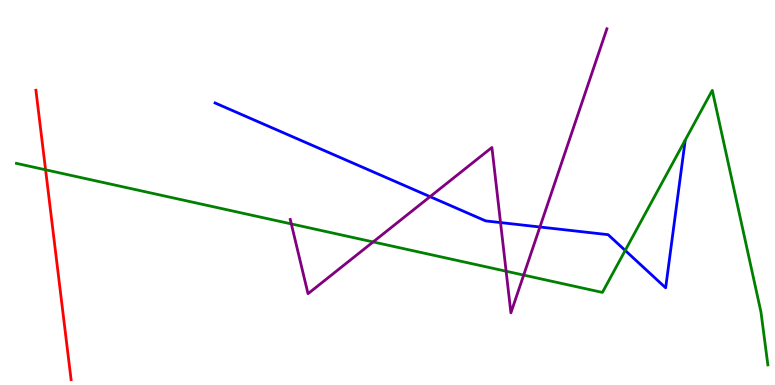[{'lines': ['blue', 'red'], 'intersections': []}, {'lines': ['green', 'red'], 'intersections': [{'x': 0.588, 'y': 5.59}]}, {'lines': ['purple', 'red'], 'intersections': []}, {'lines': ['blue', 'green'], 'intersections': [{'x': 8.07, 'y': 3.49}]}, {'lines': ['blue', 'purple'], 'intersections': [{'x': 5.55, 'y': 4.89}, {'x': 6.46, 'y': 4.22}, {'x': 6.97, 'y': 4.1}]}, {'lines': ['green', 'purple'], 'intersections': [{'x': 3.76, 'y': 4.18}, {'x': 4.81, 'y': 3.72}, {'x': 6.53, 'y': 2.96}, {'x': 6.76, 'y': 2.85}]}]